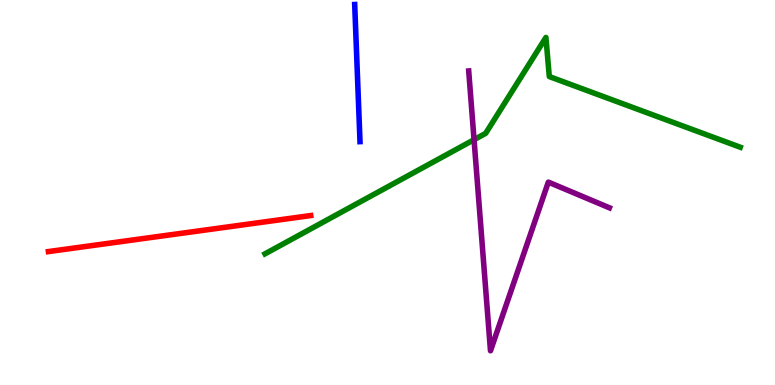[{'lines': ['blue', 'red'], 'intersections': []}, {'lines': ['green', 'red'], 'intersections': []}, {'lines': ['purple', 'red'], 'intersections': []}, {'lines': ['blue', 'green'], 'intersections': []}, {'lines': ['blue', 'purple'], 'intersections': []}, {'lines': ['green', 'purple'], 'intersections': [{'x': 6.12, 'y': 6.37}]}]